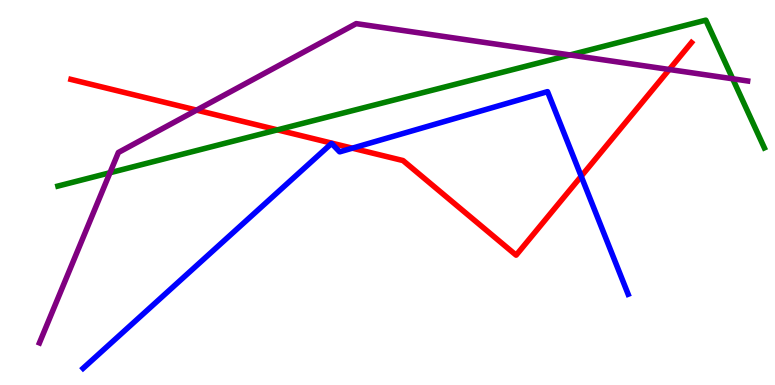[{'lines': ['blue', 'red'], 'intersections': [{'x': 4.55, 'y': 6.15}, {'x': 7.5, 'y': 5.42}]}, {'lines': ['green', 'red'], 'intersections': [{'x': 3.58, 'y': 6.63}]}, {'lines': ['purple', 'red'], 'intersections': [{'x': 2.54, 'y': 7.14}, {'x': 8.64, 'y': 8.19}]}, {'lines': ['blue', 'green'], 'intersections': []}, {'lines': ['blue', 'purple'], 'intersections': []}, {'lines': ['green', 'purple'], 'intersections': [{'x': 1.42, 'y': 5.51}, {'x': 7.35, 'y': 8.57}, {'x': 9.45, 'y': 7.95}]}]